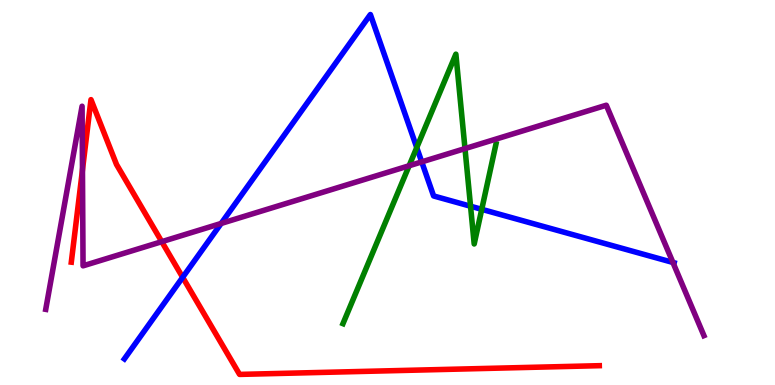[{'lines': ['blue', 'red'], 'intersections': [{'x': 2.36, 'y': 2.8}]}, {'lines': ['green', 'red'], 'intersections': []}, {'lines': ['purple', 'red'], 'intersections': [{'x': 1.06, 'y': 5.59}, {'x': 2.09, 'y': 3.72}]}, {'lines': ['blue', 'green'], 'intersections': [{'x': 5.38, 'y': 6.17}, {'x': 6.07, 'y': 4.64}, {'x': 6.22, 'y': 4.56}]}, {'lines': ['blue', 'purple'], 'intersections': [{'x': 2.85, 'y': 4.2}, {'x': 5.44, 'y': 5.8}, {'x': 8.68, 'y': 3.18}]}, {'lines': ['green', 'purple'], 'intersections': [{'x': 5.28, 'y': 5.69}, {'x': 6.0, 'y': 6.14}]}]